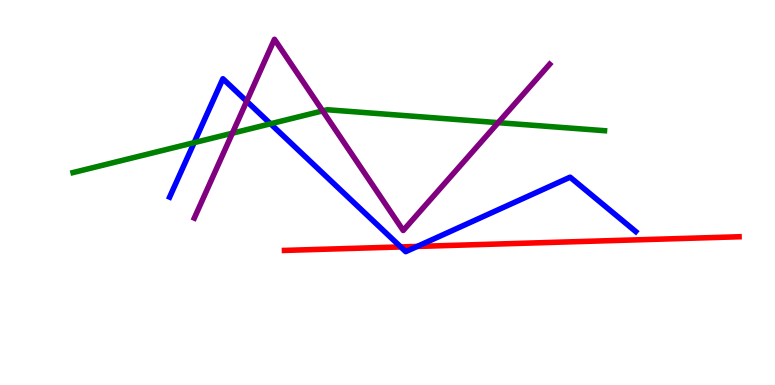[{'lines': ['blue', 'red'], 'intersections': [{'x': 5.17, 'y': 3.59}, {'x': 5.38, 'y': 3.6}]}, {'lines': ['green', 'red'], 'intersections': []}, {'lines': ['purple', 'red'], 'intersections': []}, {'lines': ['blue', 'green'], 'intersections': [{'x': 2.51, 'y': 6.29}, {'x': 3.49, 'y': 6.79}]}, {'lines': ['blue', 'purple'], 'intersections': [{'x': 3.18, 'y': 7.37}]}, {'lines': ['green', 'purple'], 'intersections': [{'x': 3.0, 'y': 6.54}, {'x': 4.16, 'y': 7.12}, {'x': 6.43, 'y': 6.81}]}]